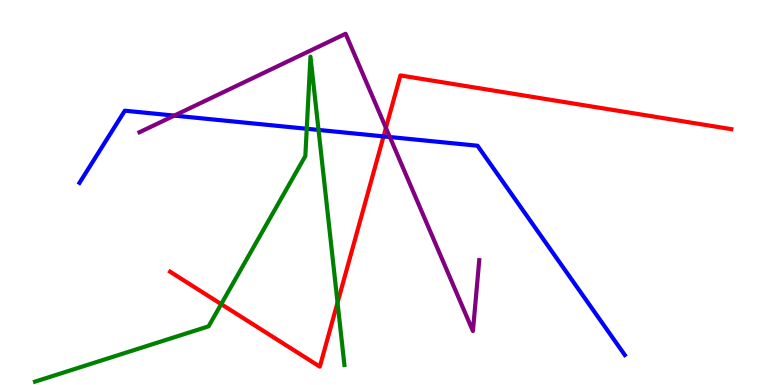[{'lines': ['blue', 'red'], 'intersections': [{'x': 4.95, 'y': 6.46}]}, {'lines': ['green', 'red'], 'intersections': [{'x': 2.85, 'y': 2.1}, {'x': 4.36, 'y': 2.14}]}, {'lines': ['purple', 'red'], 'intersections': [{'x': 4.98, 'y': 6.68}]}, {'lines': ['blue', 'green'], 'intersections': [{'x': 3.96, 'y': 6.66}, {'x': 4.11, 'y': 6.63}]}, {'lines': ['blue', 'purple'], 'intersections': [{'x': 2.25, 'y': 7.0}, {'x': 5.03, 'y': 6.44}]}, {'lines': ['green', 'purple'], 'intersections': []}]